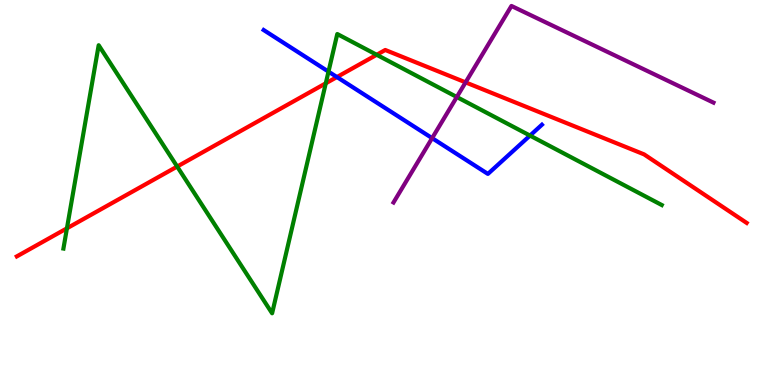[{'lines': ['blue', 'red'], 'intersections': [{'x': 4.35, 'y': 8.0}]}, {'lines': ['green', 'red'], 'intersections': [{'x': 0.864, 'y': 4.07}, {'x': 2.29, 'y': 5.67}, {'x': 4.2, 'y': 7.84}, {'x': 4.86, 'y': 8.58}]}, {'lines': ['purple', 'red'], 'intersections': [{'x': 6.01, 'y': 7.86}]}, {'lines': ['blue', 'green'], 'intersections': [{'x': 4.24, 'y': 8.14}, {'x': 6.84, 'y': 6.48}]}, {'lines': ['blue', 'purple'], 'intersections': [{'x': 5.58, 'y': 6.41}]}, {'lines': ['green', 'purple'], 'intersections': [{'x': 5.89, 'y': 7.48}]}]